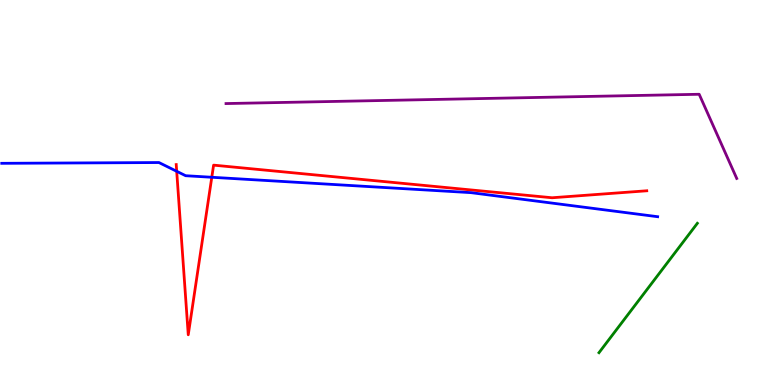[{'lines': ['blue', 'red'], 'intersections': [{'x': 2.28, 'y': 5.55}, {'x': 2.73, 'y': 5.4}]}, {'lines': ['green', 'red'], 'intersections': []}, {'lines': ['purple', 'red'], 'intersections': []}, {'lines': ['blue', 'green'], 'intersections': []}, {'lines': ['blue', 'purple'], 'intersections': []}, {'lines': ['green', 'purple'], 'intersections': []}]